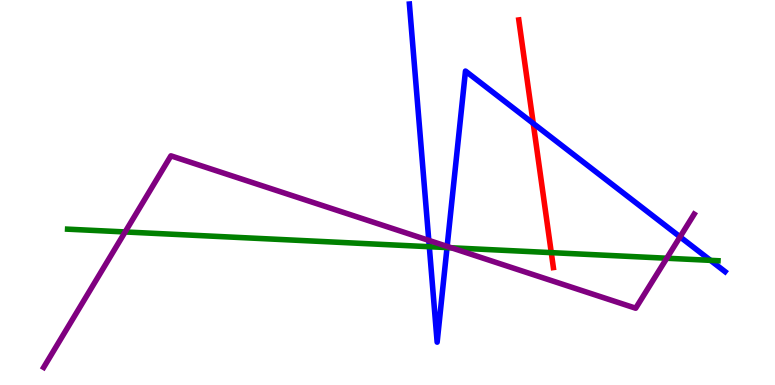[{'lines': ['blue', 'red'], 'intersections': [{'x': 6.88, 'y': 6.79}]}, {'lines': ['green', 'red'], 'intersections': [{'x': 7.11, 'y': 3.44}]}, {'lines': ['purple', 'red'], 'intersections': []}, {'lines': ['blue', 'green'], 'intersections': [{'x': 5.54, 'y': 3.59}, {'x': 5.77, 'y': 3.57}, {'x': 9.17, 'y': 3.24}]}, {'lines': ['blue', 'purple'], 'intersections': [{'x': 5.53, 'y': 3.76}, {'x': 5.77, 'y': 3.6}, {'x': 8.77, 'y': 3.85}]}, {'lines': ['green', 'purple'], 'intersections': [{'x': 1.61, 'y': 3.98}, {'x': 5.82, 'y': 3.56}, {'x': 8.6, 'y': 3.29}]}]